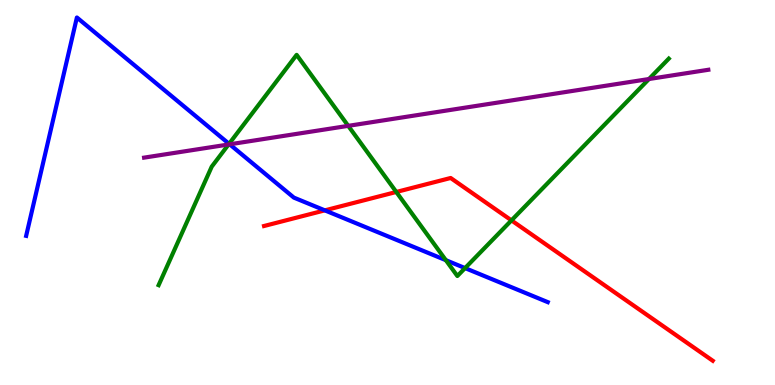[{'lines': ['blue', 'red'], 'intersections': [{'x': 4.19, 'y': 4.54}]}, {'lines': ['green', 'red'], 'intersections': [{'x': 5.11, 'y': 5.01}, {'x': 6.6, 'y': 4.28}]}, {'lines': ['purple', 'red'], 'intersections': []}, {'lines': ['blue', 'green'], 'intersections': [{'x': 2.96, 'y': 6.26}, {'x': 5.75, 'y': 3.24}, {'x': 6.0, 'y': 3.04}]}, {'lines': ['blue', 'purple'], 'intersections': [{'x': 2.96, 'y': 6.25}]}, {'lines': ['green', 'purple'], 'intersections': [{'x': 2.95, 'y': 6.25}, {'x': 4.49, 'y': 6.73}, {'x': 8.37, 'y': 7.95}]}]